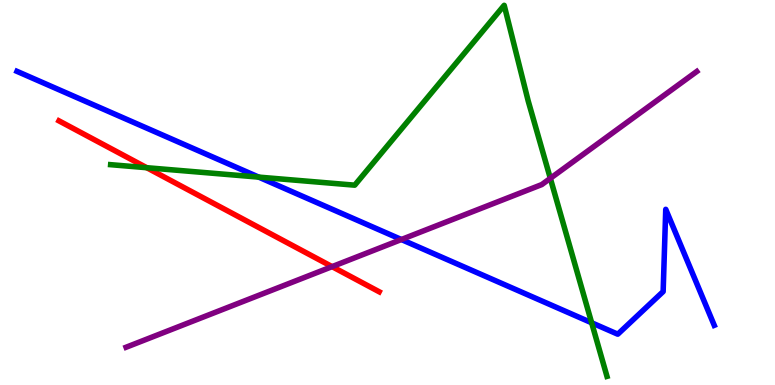[{'lines': ['blue', 'red'], 'intersections': []}, {'lines': ['green', 'red'], 'intersections': [{'x': 1.89, 'y': 5.64}]}, {'lines': ['purple', 'red'], 'intersections': [{'x': 4.29, 'y': 3.07}]}, {'lines': ['blue', 'green'], 'intersections': [{'x': 3.34, 'y': 5.4}, {'x': 7.63, 'y': 1.62}]}, {'lines': ['blue', 'purple'], 'intersections': [{'x': 5.18, 'y': 3.78}]}, {'lines': ['green', 'purple'], 'intersections': [{'x': 7.1, 'y': 5.37}]}]